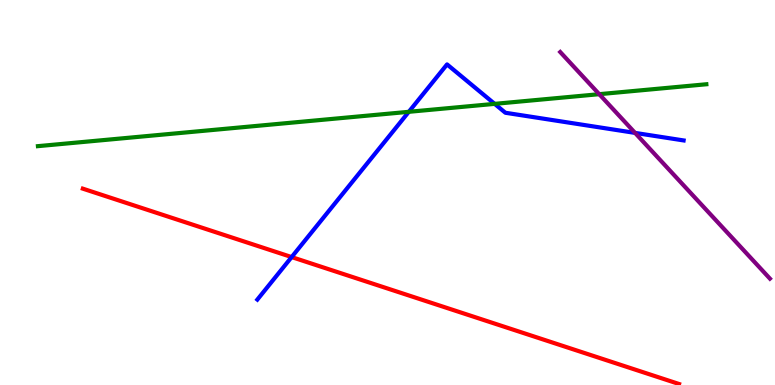[{'lines': ['blue', 'red'], 'intersections': [{'x': 3.76, 'y': 3.32}]}, {'lines': ['green', 'red'], 'intersections': []}, {'lines': ['purple', 'red'], 'intersections': []}, {'lines': ['blue', 'green'], 'intersections': [{'x': 5.27, 'y': 7.1}, {'x': 6.38, 'y': 7.3}]}, {'lines': ['blue', 'purple'], 'intersections': [{'x': 8.19, 'y': 6.55}]}, {'lines': ['green', 'purple'], 'intersections': [{'x': 7.73, 'y': 7.55}]}]